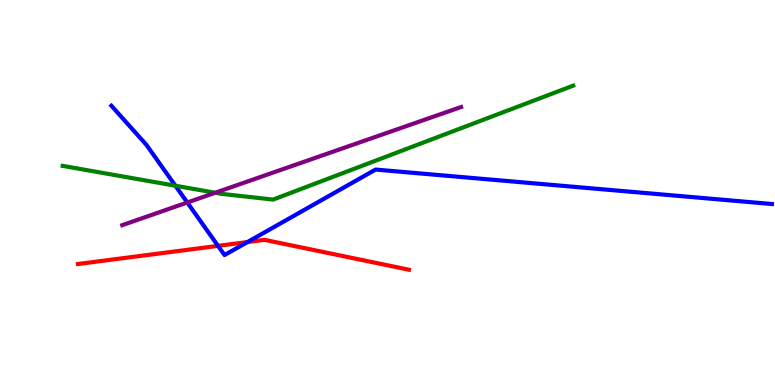[{'lines': ['blue', 'red'], 'intersections': [{'x': 2.81, 'y': 3.61}, {'x': 3.19, 'y': 3.71}]}, {'lines': ['green', 'red'], 'intersections': []}, {'lines': ['purple', 'red'], 'intersections': []}, {'lines': ['blue', 'green'], 'intersections': [{'x': 2.26, 'y': 5.18}]}, {'lines': ['blue', 'purple'], 'intersections': [{'x': 2.42, 'y': 4.74}]}, {'lines': ['green', 'purple'], 'intersections': [{'x': 2.78, 'y': 4.99}]}]